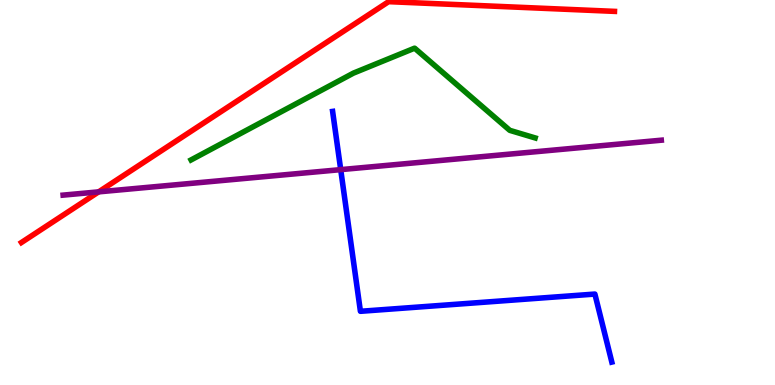[{'lines': ['blue', 'red'], 'intersections': []}, {'lines': ['green', 'red'], 'intersections': []}, {'lines': ['purple', 'red'], 'intersections': [{'x': 1.27, 'y': 5.02}]}, {'lines': ['blue', 'green'], 'intersections': []}, {'lines': ['blue', 'purple'], 'intersections': [{'x': 4.4, 'y': 5.59}]}, {'lines': ['green', 'purple'], 'intersections': []}]